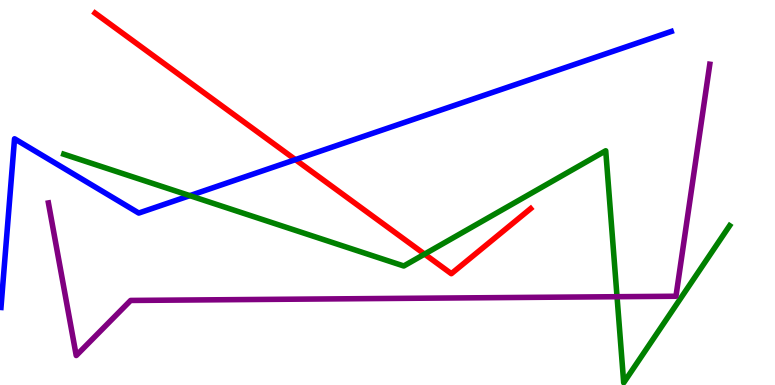[{'lines': ['blue', 'red'], 'intersections': [{'x': 3.81, 'y': 5.85}]}, {'lines': ['green', 'red'], 'intersections': [{'x': 5.48, 'y': 3.4}]}, {'lines': ['purple', 'red'], 'intersections': []}, {'lines': ['blue', 'green'], 'intersections': [{'x': 2.45, 'y': 4.92}]}, {'lines': ['blue', 'purple'], 'intersections': []}, {'lines': ['green', 'purple'], 'intersections': [{'x': 7.96, 'y': 2.29}]}]